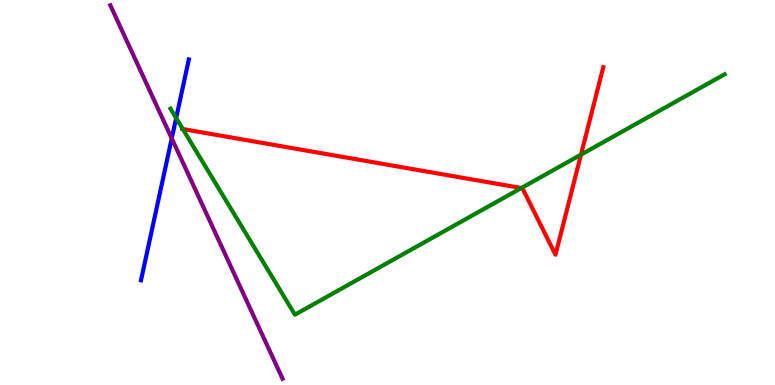[{'lines': ['blue', 'red'], 'intersections': []}, {'lines': ['green', 'red'], 'intersections': [{'x': 2.36, 'y': 6.65}, {'x': 6.73, 'y': 5.12}, {'x': 7.5, 'y': 5.98}]}, {'lines': ['purple', 'red'], 'intersections': []}, {'lines': ['blue', 'green'], 'intersections': [{'x': 2.27, 'y': 6.93}]}, {'lines': ['blue', 'purple'], 'intersections': [{'x': 2.22, 'y': 6.4}]}, {'lines': ['green', 'purple'], 'intersections': []}]